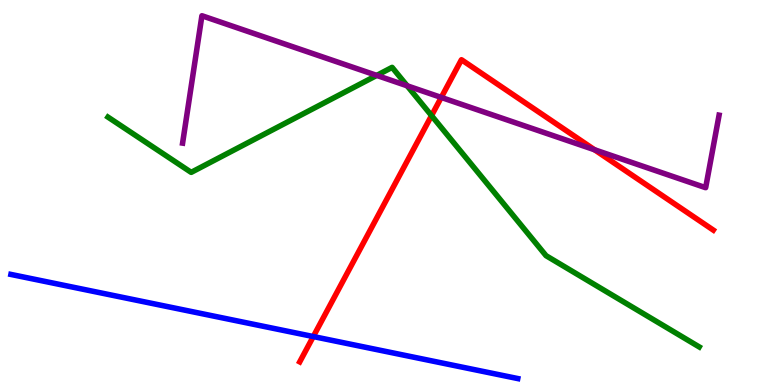[{'lines': ['blue', 'red'], 'intersections': [{'x': 4.04, 'y': 1.26}]}, {'lines': ['green', 'red'], 'intersections': [{'x': 5.57, 'y': 7.0}]}, {'lines': ['purple', 'red'], 'intersections': [{'x': 5.69, 'y': 7.47}, {'x': 7.67, 'y': 6.11}]}, {'lines': ['blue', 'green'], 'intersections': []}, {'lines': ['blue', 'purple'], 'intersections': []}, {'lines': ['green', 'purple'], 'intersections': [{'x': 4.86, 'y': 8.04}, {'x': 5.25, 'y': 7.77}]}]